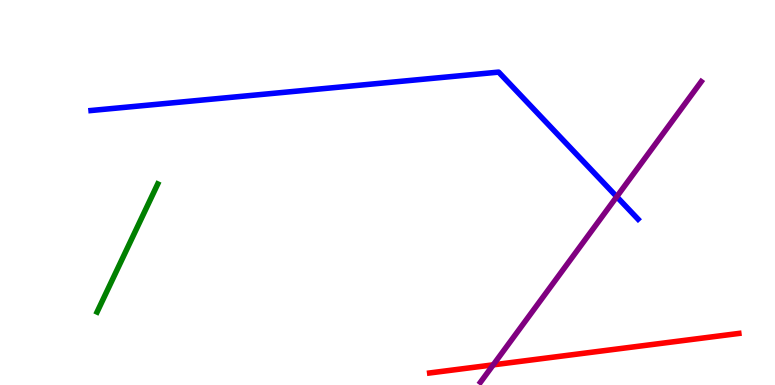[{'lines': ['blue', 'red'], 'intersections': []}, {'lines': ['green', 'red'], 'intersections': []}, {'lines': ['purple', 'red'], 'intersections': [{'x': 6.36, 'y': 0.524}]}, {'lines': ['blue', 'green'], 'intersections': []}, {'lines': ['blue', 'purple'], 'intersections': [{'x': 7.96, 'y': 4.89}]}, {'lines': ['green', 'purple'], 'intersections': []}]